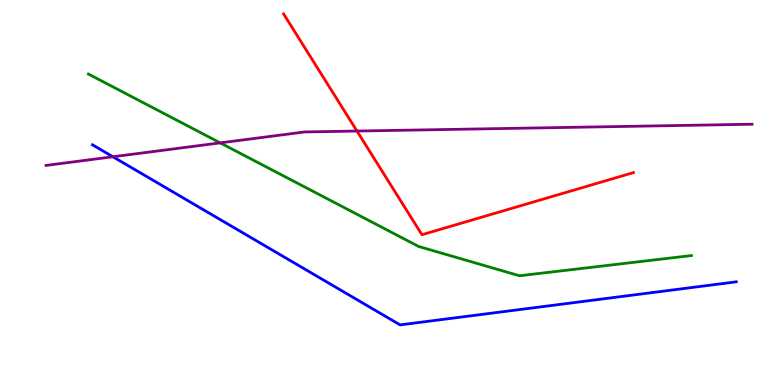[{'lines': ['blue', 'red'], 'intersections': []}, {'lines': ['green', 'red'], 'intersections': []}, {'lines': ['purple', 'red'], 'intersections': [{'x': 4.61, 'y': 6.6}]}, {'lines': ['blue', 'green'], 'intersections': []}, {'lines': ['blue', 'purple'], 'intersections': [{'x': 1.46, 'y': 5.93}]}, {'lines': ['green', 'purple'], 'intersections': [{'x': 2.84, 'y': 6.29}]}]